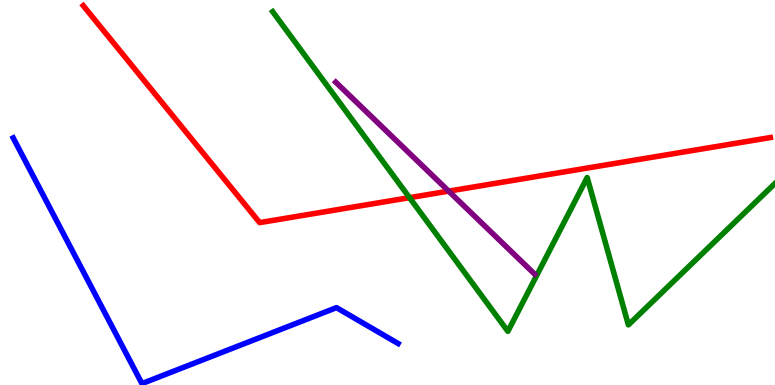[{'lines': ['blue', 'red'], 'intersections': []}, {'lines': ['green', 'red'], 'intersections': [{'x': 5.28, 'y': 4.87}]}, {'lines': ['purple', 'red'], 'intersections': [{'x': 5.79, 'y': 5.04}]}, {'lines': ['blue', 'green'], 'intersections': []}, {'lines': ['blue', 'purple'], 'intersections': []}, {'lines': ['green', 'purple'], 'intersections': []}]